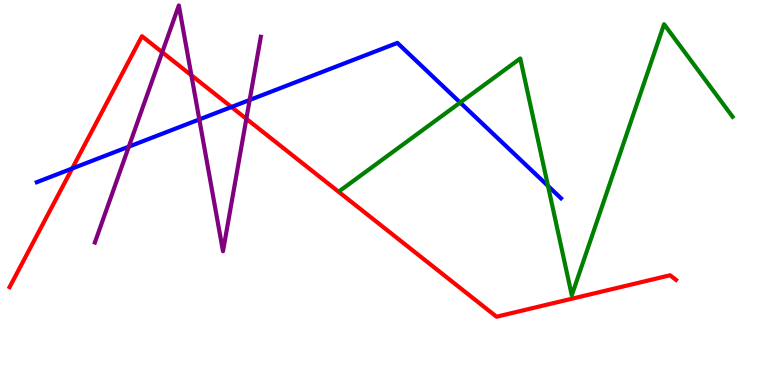[{'lines': ['blue', 'red'], 'intersections': [{'x': 0.931, 'y': 5.62}, {'x': 2.99, 'y': 7.22}]}, {'lines': ['green', 'red'], 'intersections': []}, {'lines': ['purple', 'red'], 'intersections': [{'x': 2.09, 'y': 8.64}, {'x': 2.47, 'y': 8.04}, {'x': 3.18, 'y': 6.91}]}, {'lines': ['blue', 'green'], 'intersections': [{'x': 5.94, 'y': 7.34}, {'x': 7.07, 'y': 5.17}]}, {'lines': ['blue', 'purple'], 'intersections': [{'x': 1.66, 'y': 6.19}, {'x': 2.57, 'y': 6.9}, {'x': 3.22, 'y': 7.4}]}, {'lines': ['green', 'purple'], 'intersections': []}]